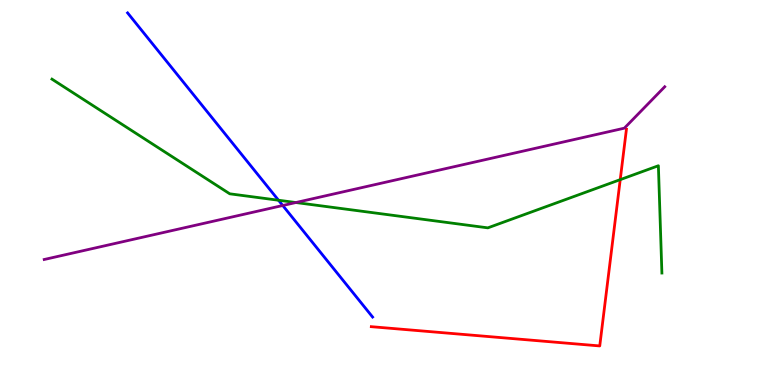[{'lines': ['blue', 'red'], 'intersections': []}, {'lines': ['green', 'red'], 'intersections': [{'x': 8.0, 'y': 5.33}]}, {'lines': ['purple', 'red'], 'intersections': []}, {'lines': ['blue', 'green'], 'intersections': [{'x': 3.59, 'y': 4.8}]}, {'lines': ['blue', 'purple'], 'intersections': [{'x': 3.65, 'y': 4.66}]}, {'lines': ['green', 'purple'], 'intersections': [{'x': 3.82, 'y': 4.74}]}]